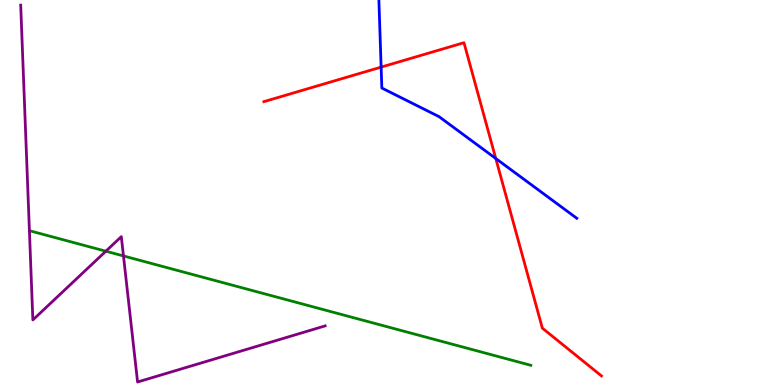[{'lines': ['blue', 'red'], 'intersections': [{'x': 4.92, 'y': 8.26}, {'x': 6.4, 'y': 5.88}]}, {'lines': ['green', 'red'], 'intersections': []}, {'lines': ['purple', 'red'], 'intersections': []}, {'lines': ['blue', 'green'], 'intersections': []}, {'lines': ['blue', 'purple'], 'intersections': []}, {'lines': ['green', 'purple'], 'intersections': [{'x': 1.37, 'y': 3.48}, {'x': 1.59, 'y': 3.35}]}]